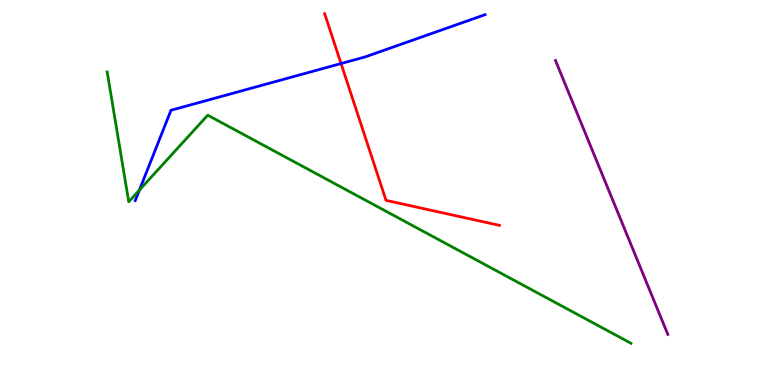[{'lines': ['blue', 'red'], 'intersections': [{'x': 4.4, 'y': 8.35}]}, {'lines': ['green', 'red'], 'intersections': []}, {'lines': ['purple', 'red'], 'intersections': []}, {'lines': ['blue', 'green'], 'intersections': [{'x': 1.8, 'y': 5.06}]}, {'lines': ['blue', 'purple'], 'intersections': []}, {'lines': ['green', 'purple'], 'intersections': []}]